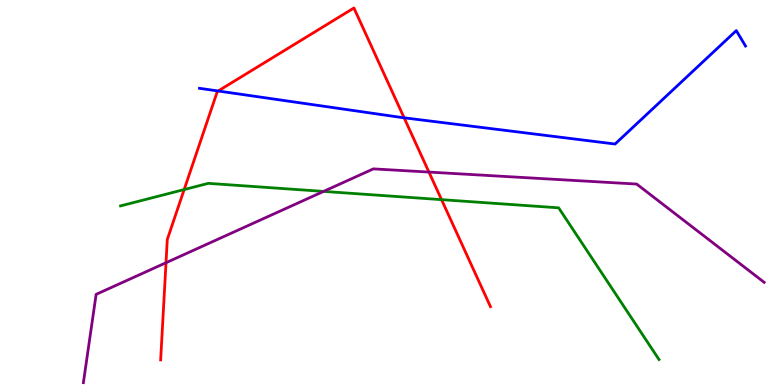[{'lines': ['blue', 'red'], 'intersections': [{'x': 2.82, 'y': 7.64}, {'x': 5.21, 'y': 6.94}]}, {'lines': ['green', 'red'], 'intersections': [{'x': 2.38, 'y': 5.08}, {'x': 5.7, 'y': 4.81}]}, {'lines': ['purple', 'red'], 'intersections': [{'x': 2.14, 'y': 3.18}, {'x': 5.53, 'y': 5.53}]}, {'lines': ['blue', 'green'], 'intersections': []}, {'lines': ['blue', 'purple'], 'intersections': []}, {'lines': ['green', 'purple'], 'intersections': [{'x': 4.18, 'y': 5.03}]}]